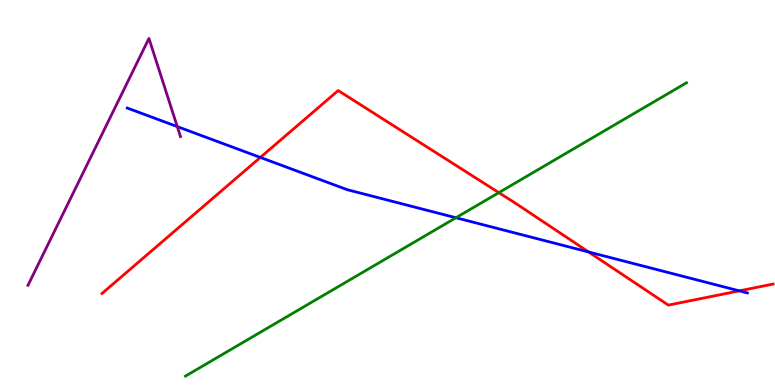[{'lines': ['blue', 'red'], 'intersections': [{'x': 3.36, 'y': 5.91}, {'x': 7.59, 'y': 3.46}, {'x': 9.54, 'y': 2.45}]}, {'lines': ['green', 'red'], 'intersections': [{'x': 6.44, 'y': 5.0}]}, {'lines': ['purple', 'red'], 'intersections': []}, {'lines': ['blue', 'green'], 'intersections': [{'x': 5.88, 'y': 4.34}]}, {'lines': ['blue', 'purple'], 'intersections': [{'x': 2.29, 'y': 6.71}]}, {'lines': ['green', 'purple'], 'intersections': []}]